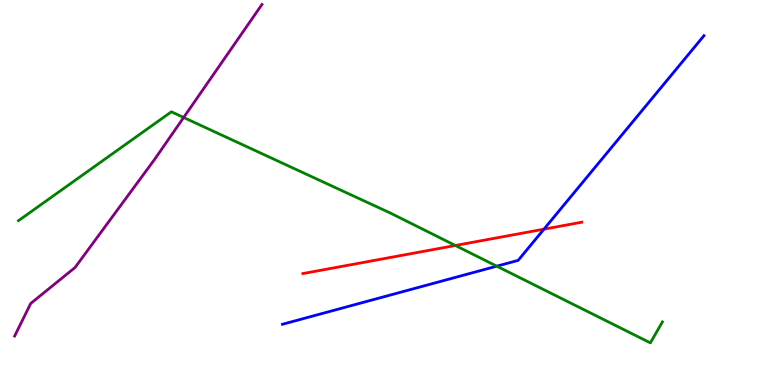[{'lines': ['blue', 'red'], 'intersections': [{'x': 7.02, 'y': 4.05}]}, {'lines': ['green', 'red'], 'intersections': [{'x': 5.88, 'y': 3.62}]}, {'lines': ['purple', 'red'], 'intersections': []}, {'lines': ['blue', 'green'], 'intersections': [{'x': 6.41, 'y': 3.09}]}, {'lines': ['blue', 'purple'], 'intersections': []}, {'lines': ['green', 'purple'], 'intersections': [{'x': 2.37, 'y': 6.95}]}]